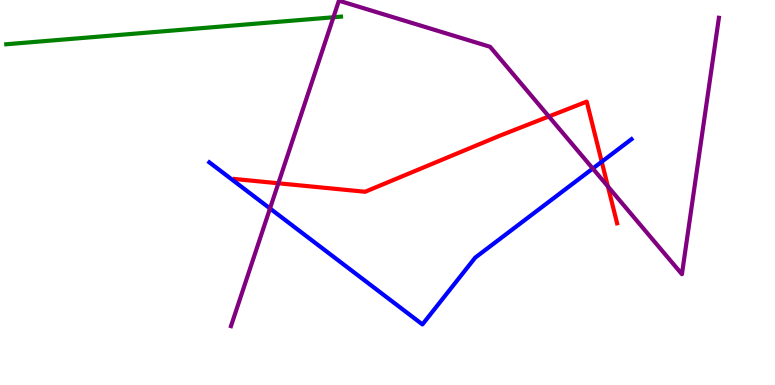[{'lines': ['blue', 'red'], 'intersections': [{'x': 7.76, 'y': 5.8}]}, {'lines': ['green', 'red'], 'intersections': []}, {'lines': ['purple', 'red'], 'intersections': [{'x': 3.59, 'y': 5.24}, {'x': 7.08, 'y': 6.97}, {'x': 7.84, 'y': 5.16}]}, {'lines': ['blue', 'green'], 'intersections': []}, {'lines': ['blue', 'purple'], 'intersections': [{'x': 3.48, 'y': 4.59}, {'x': 7.65, 'y': 5.62}]}, {'lines': ['green', 'purple'], 'intersections': [{'x': 4.3, 'y': 9.55}]}]